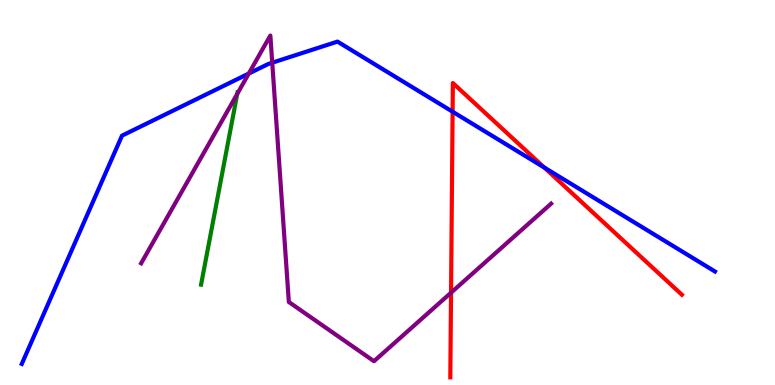[{'lines': ['blue', 'red'], 'intersections': [{'x': 5.84, 'y': 7.1}, {'x': 7.02, 'y': 5.65}]}, {'lines': ['green', 'red'], 'intersections': []}, {'lines': ['purple', 'red'], 'intersections': [{'x': 5.82, 'y': 2.4}]}, {'lines': ['blue', 'green'], 'intersections': []}, {'lines': ['blue', 'purple'], 'intersections': [{'x': 3.21, 'y': 8.09}, {'x': 3.51, 'y': 8.37}]}, {'lines': ['green', 'purple'], 'intersections': [{'x': 3.06, 'y': 7.56}]}]